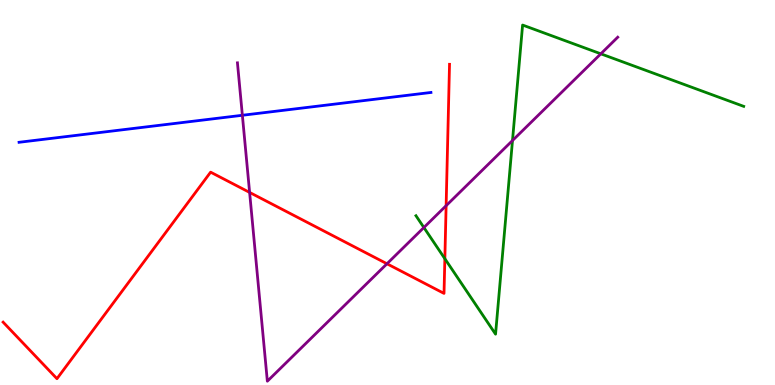[{'lines': ['blue', 'red'], 'intersections': []}, {'lines': ['green', 'red'], 'intersections': [{'x': 5.74, 'y': 3.28}]}, {'lines': ['purple', 'red'], 'intersections': [{'x': 3.22, 'y': 5.0}, {'x': 4.99, 'y': 3.15}, {'x': 5.76, 'y': 4.66}]}, {'lines': ['blue', 'green'], 'intersections': []}, {'lines': ['blue', 'purple'], 'intersections': [{'x': 3.13, 'y': 7.01}]}, {'lines': ['green', 'purple'], 'intersections': [{'x': 5.47, 'y': 4.09}, {'x': 6.61, 'y': 6.35}, {'x': 7.75, 'y': 8.6}]}]